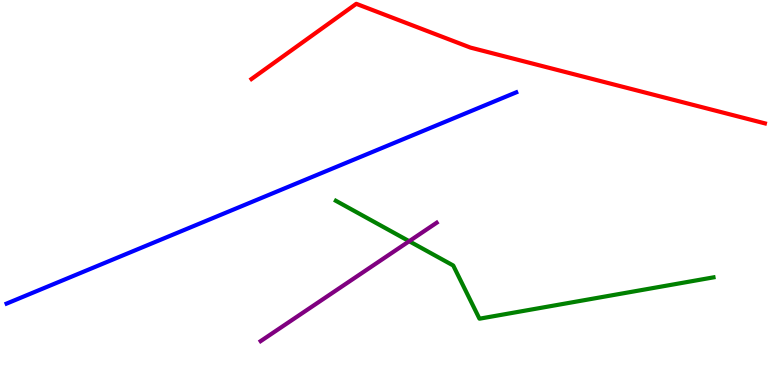[{'lines': ['blue', 'red'], 'intersections': []}, {'lines': ['green', 'red'], 'intersections': []}, {'lines': ['purple', 'red'], 'intersections': []}, {'lines': ['blue', 'green'], 'intersections': []}, {'lines': ['blue', 'purple'], 'intersections': []}, {'lines': ['green', 'purple'], 'intersections': [{'x': 5.28, 'y': 3.73}]}]